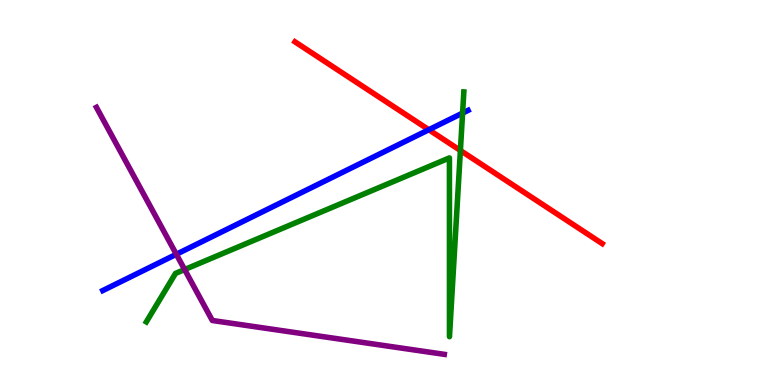[{'lines': ['blue', 'red'], 'intersections': [{'x': 5.53, 'y': 6.63}]}, {'lines': ['green', 'red'], 'intersections': [{'x': 5.94, 'y': 6.09}]}, {'lines': ['purple', 'red'], 'intersections': []}, {'lines': ['blue', 'green'], 'intersections': [{'x': 5.97, 'y': 7.06}]}, {'lines': ['blue', 'purple'], 'intersections': [{'x': 2.28, 'y': 3.4}]}, {'lines': ['green', 'purple'], 'intersections': [{'x': 2.38, 'y': 3.0}]}]